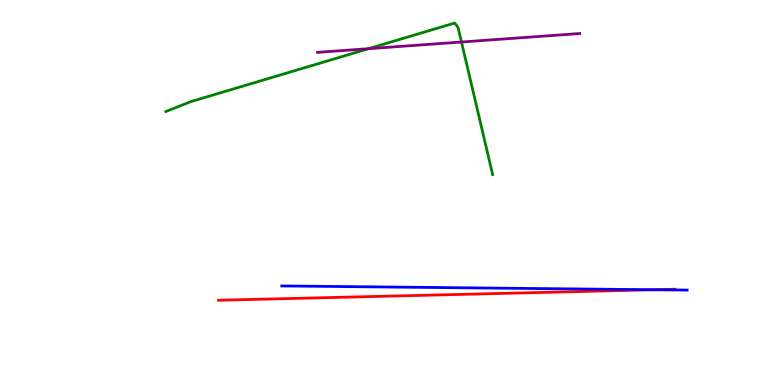[{'lines': ['blue', 'red'], 'intersections': [{'x': 8.44, 'y': 2.47}]}, {'lines': ['green', 'red'], 'intersections': []}, {'lines': ['purple', 'red'], 'intersections': []}, {'lines': ['blue', 'green'], 'intersections': []}, {'lines': ['blue', 'purple'], 'intersections': []}, {'lines': ['green', 'purple'], 'intersections': [{'x': 4.76, 'y': 8.74}, {'x': 5.95, 'y': 8.91}]}]